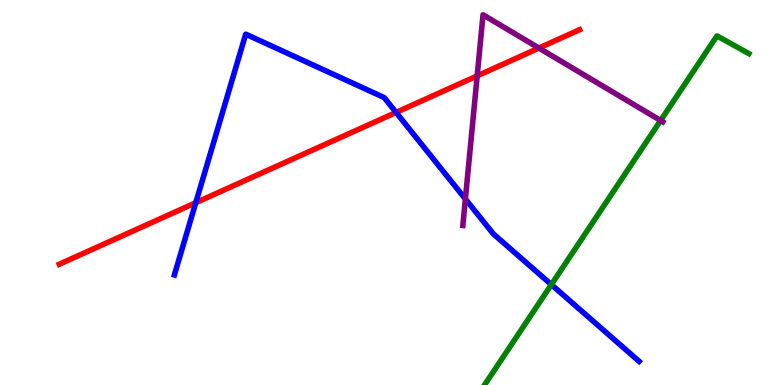[{'lines': ['blue', 'red'], 'intersections': [{'x': 2.53, 'y': 4.73}, {'x': 5.11, 'y': 7.08}]}, {'lines': ['green', 'red'], 'intersections': []}, {'lines': ['purple', 'red'], 'intersections': [{'x': 6.16, 'y': 8.03}, {'x': 6.95, 'y': 8.75}]}, {'lines': ['blue', 'green'], 'intersections': [{'x': 7.11, 'y': 2.61}]}, {'lines': ['blue', 'purple'], 'intersections': [{'x': 6.0, 'y': 4.83}]}, {'lines': ['green', 'purple'], 'intersections': [{'x': 8.52, 'y': 6.87}]}]